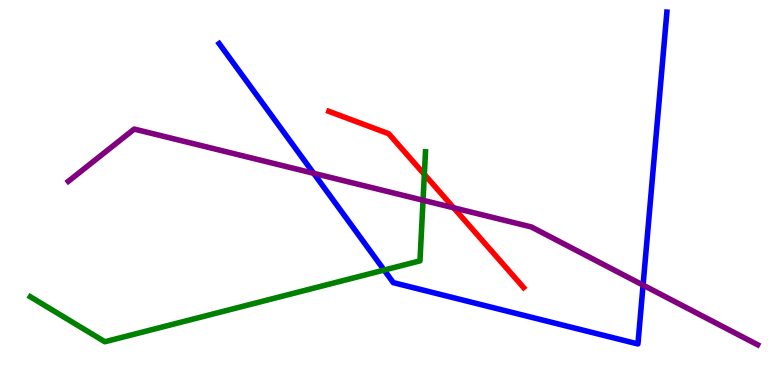[{'lines': ['blue', 'red'], 'intersections': []}, {'lines': ['green', 'red'], 'intersections': [{'x': 5.48, 'y': 5.47}]}, {'lines': ['purple', 'red'], 'intersections': [{'x': 5.85, 'y': 4.6}]}, {'lines': ['blue', 'green'], 'intersections': [{'x': 4.96, 'y': 2.99}]}, {'lines': ['blue', 'purple'], 'intersections': [{'x': 4.05, 'y': 5.5}, {'x': 8.3, 'y': 2.59}]}, {'lines': ['green', 'purple'], 'intersections': [{'x': 5.46, 'y': 4.8}]}]